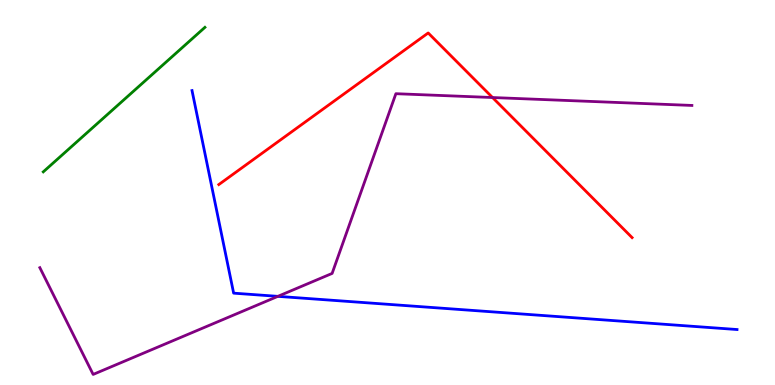[{'lines': ['blue', 'red'], 'intersections': []}, {'lines': ['green', 'red'], 'intersections': []}, {'lines': ['purple', 'red'], 'intersections': [{'x': 6.36, 'y': 7.47}]}, {'lines': ['blue', 'green'], 'intersections': []}, {'lines': ['blue', 'purple'], 'intersections': [{'x': 3.59, 'y': 2.3}]}, {'lines': ['green', 'purple'], 'intersections': []}]